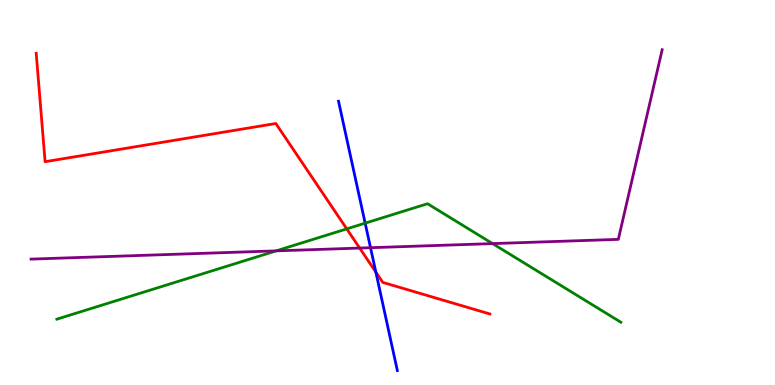[{'lines': ['blue', 'red'], 'intersections': [{'x': 4.85, 'y': 2.93}]}, {'lines': ['green', 'red'], 'intersections': [{'x': 4.47, 'y': 4.05}]}, {'lines': ['purple', 'red'], 'intersections': [{'x': 4.64, 'y': 3.56}]}, {'lines': ['blue', 'green'], 'intersections': [{'x': 4.71, 'y': 4.2}]}, {'lines': ['blue', 'purple'], 'intersections': [{'x': 4.78, 'y': 3.57}]}, {'lines': ['green', 'purple'], 'intersections': [{'x': 3.56, 'y': 3.48}, {'x': 6.36, 'y': 3.67}]}]